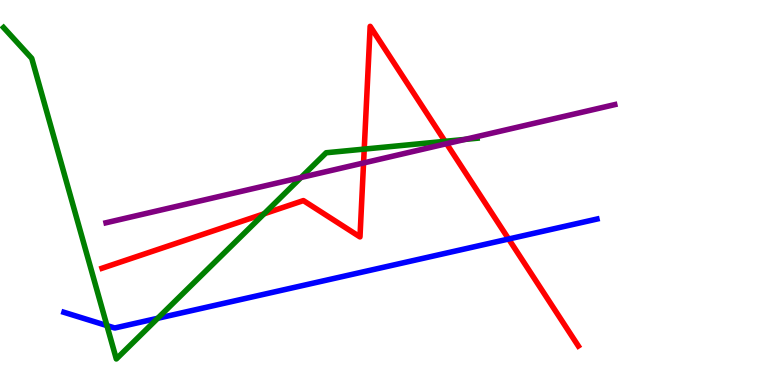[{'lines': ['blue', 'red'], 'intersections': [{'x': 6.56, 'y': 3.79}]}, {'lines': ['green', 'red'], 'intersections': [{'x': 3.41, 'y': 4.45}, {'x': 4.7, 'y': 6.13}, {'x': 5.74, 'y': 6.33}]}, {'lines': ['purple', 'red'], 'intersections': [{'x': 4.69, 'y': 5.77}, {'x': 5.76, 'y': 6.27}]}, {'lines': ['blue', 'green'], 'intersections': [{'x': 1.38, 'y': 1.54}, {'x': 2.04, 'y': 1.73}]}, {'lines': ['blue', 'purple'], 'intersections': []}, {'lines': ['green', 'purple'], 'intersections': [{'x': 3.88, 'y': 5.39}, {'x': 6.0, 'y': 6.38}]}]